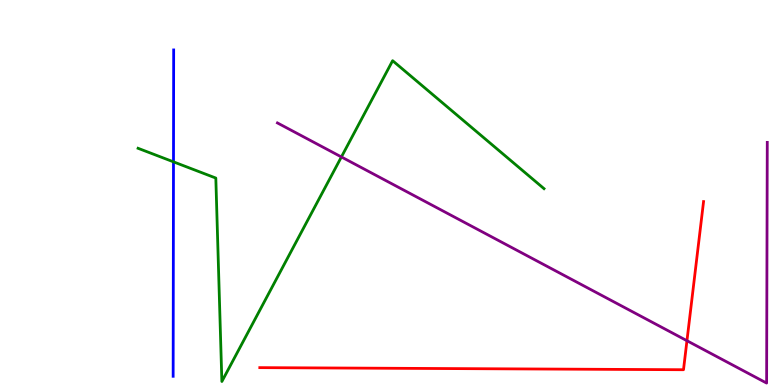[{'lines': ['blue', 'red'], 'intersections': []}, {'lines': ['green', 'red'], 'intersections': []}, {'lines': ['purple', 'red'], 'intersections': [{'x': 8.86, 'y': 1.15}]}, {'lines': ['blue', 'green'], 'intersections': [{'x': 2.24, 'y': 5.8}]}, {'lines': ['blue', 'purple'], 'intersections': []}, {'lines': ['green', 'purple'], 'intersections': [{'x': 4.41, 'y': 5.92}]}]